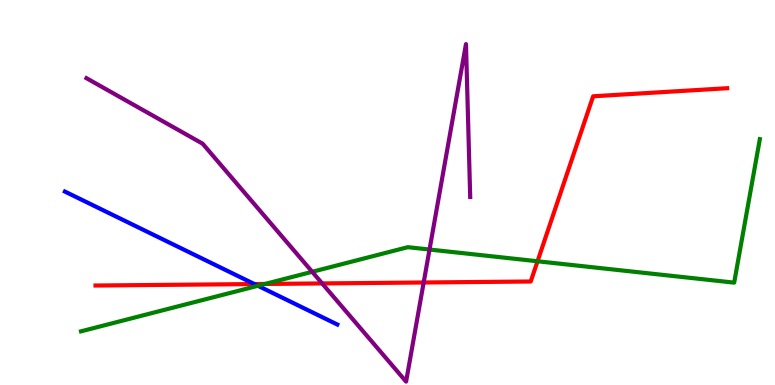[{'lines': ['blue', 'red'], 'intersections': [{'x': 3.28, 'y': 2.62}]}, {'lines': ['green', 'red'], 'intersections': [{'x': 3.42, 'y': 2.62}, {'x': 6.94, 'y': 3.21}]}, {'lines': ['purple', 'red'], 'intersections': [{'x': 4.16, 'y': 2.64}, {'x': 5.47, 'y': 2.66}]}, {'lines': ['blue', 'green'], 'intersections': [{'x': 3.33, 'y': 2.58}]}, {'lines': ['blue', 'purple'], 'intersections': []}, {'lines': ['green', 'purple'], 'intersections': [{'x': 4.03, 'y': 2.94}, {'x': 5.54, 'y': 3.52}]}]